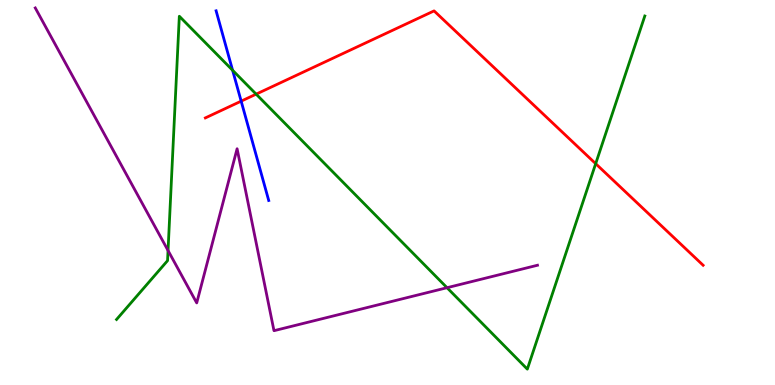[{'lines': ['blue', 'red'], 'intersections': [{'x': 3.11, 'y': 7.37}]}, {'lines': ['green', 'red'], 'intersections': [{'x': 3.31, 'y': 7.55}, {'x': 7.69, 'y': 5.75}]}, {'lines': ['purple', 'red'], 'intersections': []}, {'lines': ['blue', 'green'], 'intersections': [{'x': 3.0, 'y': 8.17}]}, {'lines': ['blue', 'purple'], 'intersections': []}, {'lines': ['green', 'purple'], 'intersections': [{'x': 2.17, 'y': 3.49}, {'x': 5.77, 'y': 2.53}]}]